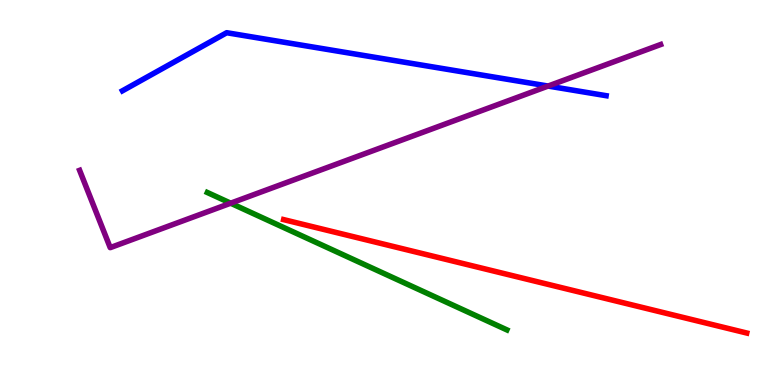[{'lines': ['blue', 'red'], 'intersections': []}, {'lines': ['green', 'red'], 'intersections': []}, {'lines': ['purple', 'red'], 'intersections': []}, {'lines': ['blue', 'green'], 'intersections': []}, {'lines': ['blue', 'purple'], 'intersections': [{'x': 7.07, 'y': 7.76}]}, {'lines': ['green', 'purple'], 'intersections': [{'x': 2.98, 'y': 4.72}]}]